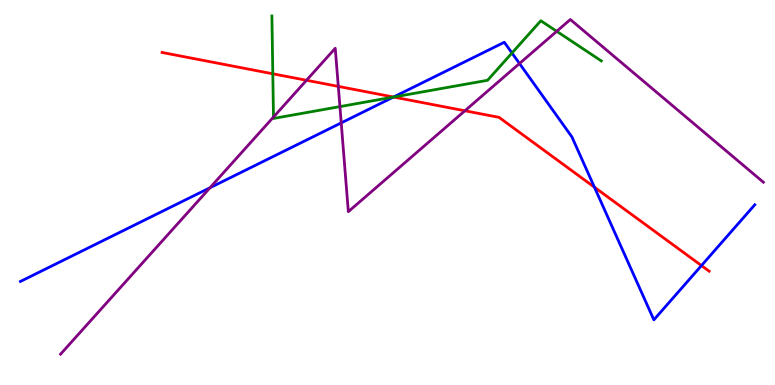[{'lines': ['blue', 'red'], 'intersections': [{'x': 5.08, 'y': 7.48}, {'x': 7.67, 'y': 5.14}, {'x': 9.05, 'y': 3.1}]}, {'lines': ['green', 'red'], 'intersections': [{'x': 3.52, 'y': 8.08}, {'x': 5.08, 'y': 7.48}]}, {'lines': ['purple', 'red'], 'intersections': [{'x': 3.95, 'y': 7.91}, {'x': 4.37, 'y': 7.76}, {'x': 6.0, 'y': 7.12}]}, {'lines': ['blue', 'green'], 'intersections': [{'x': 5.08, 'y': 7.48}, {'x': 6.61, 'y': 8.62}]}, {'lines': ['blue', 'purple'], 'intersections': [{'x': 2.71, 'y': 5.12}, {'x': 4.4, 'y': 6.81}, {'x': 6.7, 'y': 8.35}]}, {'lines': ['green', 'purple'], 'intersections': [{'x': 3.53, 'y': 6.96}, {'x': 4.39, 'y': 7.23}, {'x': 7.18, 'y': 9.19}]}]